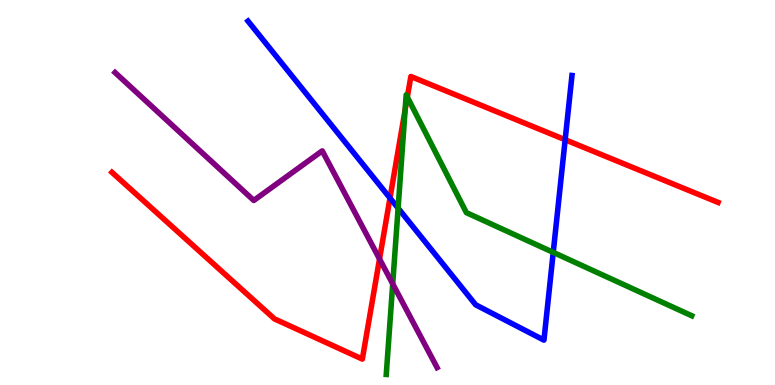[{'lines': ['blue', 'red'], 'intersections': [{'x': 5.03, 'y': 4.86}, {'x': 7.29, 'y': 6.37}]}, {'lines': ['green', 'red'], 'intersections': [{'x': 5.23, 'y': 7.14}, {'x': 5.26, 'y': 7.48}]}, {'lines': ['purple', 'red'], 'intersections': [{'x': 4.9, 'y': 3.27}]}, {'lines': ['blue', 'green'], 'intersections': [{'x': 5.14, 'y': 4.59}, {'x': 7.14, 'y': 3.44}]}, {'lines': ['blue', 'purple'], 'intersections': []}, {'lines': ['green', 'purple'], 'intersections': [{'x': 5.07, 'y': 2.63}]}]